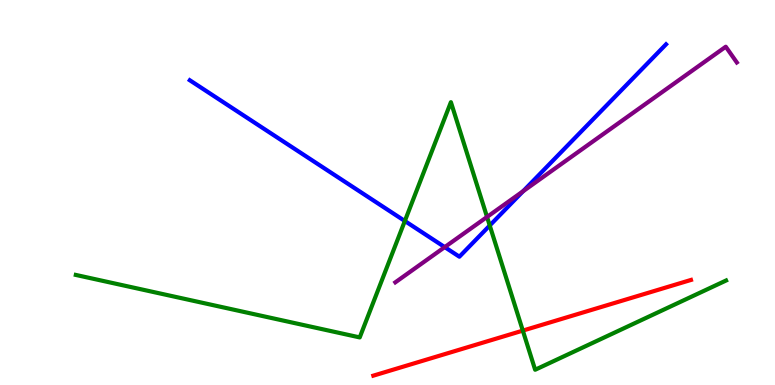[{'lines': ['blue', 'red'], 'intersections': []}, {'lines': ['green', 'red'], 'intersections': [{'x': 6.75, 'y': 1.41}]}, {'lines': ['purple', 'red'], 'intersections': []}, {'lines': ['blue', 'green'], 'intersections': [{'x': 5.22, 'y': 4.26}, {'x': 6.32, 'y': 4.14}]}, {'lines': ['blue', 'purple'], 'intersections': [{'x': 5.74, 'y': 3.58}, {'x': 6.75, 'y': 5.03}]}, {'lines': ['green', 'purple'], 'intersections': [{'x': 6.28, 'y': 4.37}]}]